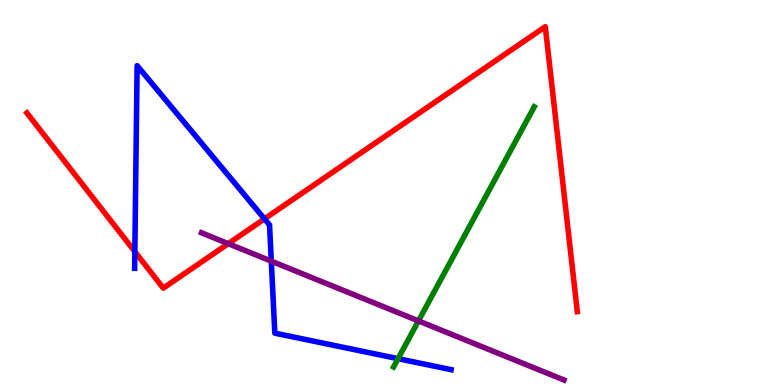[{'lines': ['blue', 'red'], 'intersections': [{'x': 1.74, 'y': 3.46}, {'x': 3.41, 'y': 4.31}]}, {'lines': ['green', 'red'], 'intersections': []}, {'lines': ['purple', 'red'], 'intersections': [{'x': 2.95, 'y': 3.67}]}, {'lines': ['blue', 'green'], 'intersections': [{'x': 5.14, 'y': 0.684}]}, {'lines': ['blue', 'purple'], 'intersections': [{'x': 3.5, 'y': 3.22}]}, {'lines': ['green', 'purple'], 'intersections': [{'x': 5.4, 'y': 1.66}]}]